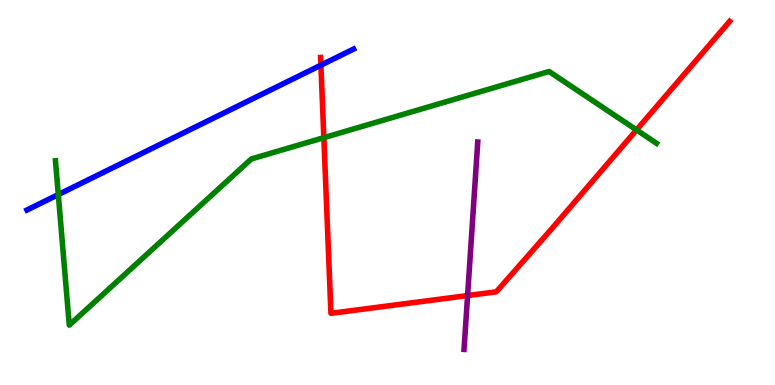[{'lines': ['blue', 'red'], 'intersections': [{'x': 4.14, 'y': 8.31}]}, {'lines': ['green', 'red'], 'intersections': [{'x': 4.18, 'y': 6.42}, {'x': 8.21, 'y': 6.63}]}, {'lines': ['purple', 'red'], 'intersections': [{'x': 6.03, 'y': 2.32}]}, {'lines': ['blue', 'green'], 'intersections': [{'x': 0.752, 'y': 4.95}]}, {'lines': ['blue', 'purple'], 'intersections': []}, {'lines': ['green', 'purple'], 'intersections': []}]